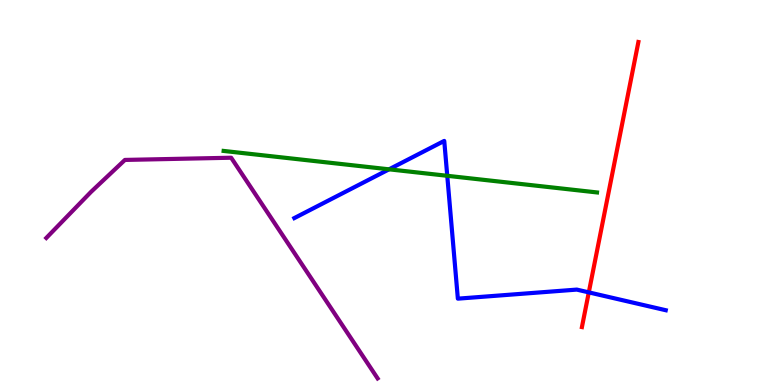[{'lines': ['blue', 'red'], 'intersections': [{'x': 7.6, 'y': 2.41}]}, {'lines': ['green', 'red'], 'intersections': []}, {'lines': ['purple', 'red'], 'intersections': []}, {'lines': ['blue', 'green'], 'intersections': [{'x': 5.02, 'y': 5.6}, {'x': 5.77, 'y': 5.43}]}, {'lines': ['blue', 'purple'], 'intersections': []}, {'lines': ['green', 'purple'], 'intersections': []}]